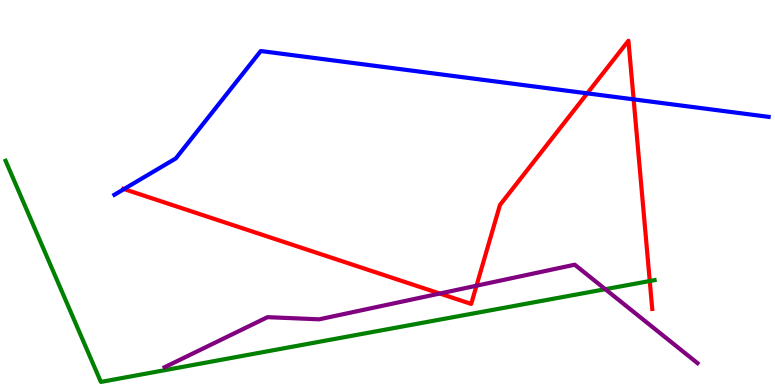[{'lines': ['blue', 'red'], 'intersections': [{'x': 1.6, 'y': 5.09}, {'x': 7.58, 'y': 7.58}, {'x': 8.18, 'y': 7.42}]}, {'lines': ['green', 'red'], 'intersections': [{'x': 8.38, 'y': 2.7}]}, {'lines': ['purple', 'red'], 'intersections': [{'x': 5.68, 'y': 2.38}, {'x': 6.15, 'y': 2.58}]}, {'lines': ['blue', 'green'], 'intersections': []}, {'lines': ['blue', 'purple'], 'intersections': []}, {'lines': ['green', 'purple'], 'intersections': [{'x': 7.81, 'y': 2.49}]}]